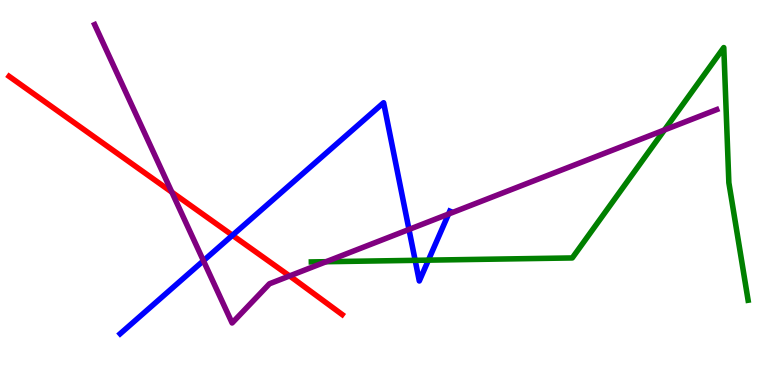[{'lines': ['blue', 'red'], 'intersections': [{'x': 3.0, 'y': 3.89}]}, {'lines': ['green', 'red'], 'intersections': []}, {'lines': ['purple', 'red'], 'intersections': [{'x': 2.22, 'y': 5.01}, {'x': 3.74, 'y': 2.83}]}, {'lines': ['blue', 'green'], 'intersections': [{'x': 5.36, 'y': 3.24}, {'x': 5.53, 'y': 3.24}]}, {'lines': ['blue', 'purple'], 'intersections': [{'x': 2.62, 'y': 3.23}, {'x': 5.28, 'y': 4.04}, {'x': 5.79, 'y': 4.44}]}, {'lines': ['green', 'purple'], 'intersections': [{'x': 4.21, 'y': 3.2}, {'x': 8.57, 'y': 6.62}]}]